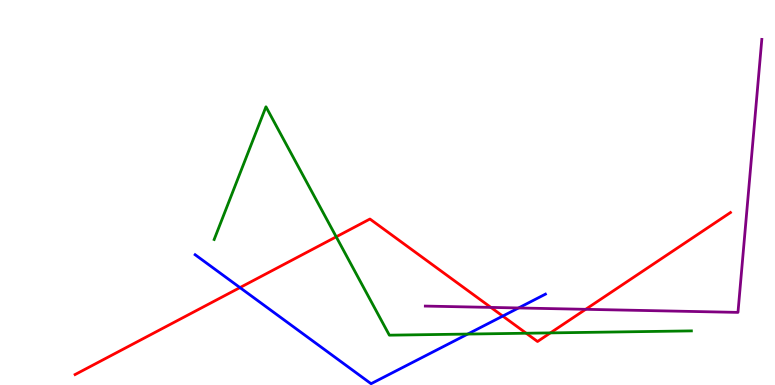[{'lines': ['blue', 'red'], 'intersections': [{'x': 3.1, 'y': 2.53}, {'x': 6.49, 'y': 1.79}]}, {'lines': ['green', 'red'], 'intersections': [{'x': 4.34, 'y': 3.85}, {'x': 6.79, 'y': 1.34}, {'x': 7.1, 'y': 1.35}]}, {'lines': ['purple', 'red'], 'intersections': [{'x': 6.33, 'y': 2.02}, {'x': 7.56, 'y': 1.97}]}, {'lines': ['blue', 'green'], 'intersections': [{'x': 6.04, 'y': 1.32}]}, {'lines': ['blue', 'purple'], 'intersections': [{'x': 6.69, 'y': 2.0}]}, {'lines': ['green', 'purple'], 'intersections': []}]